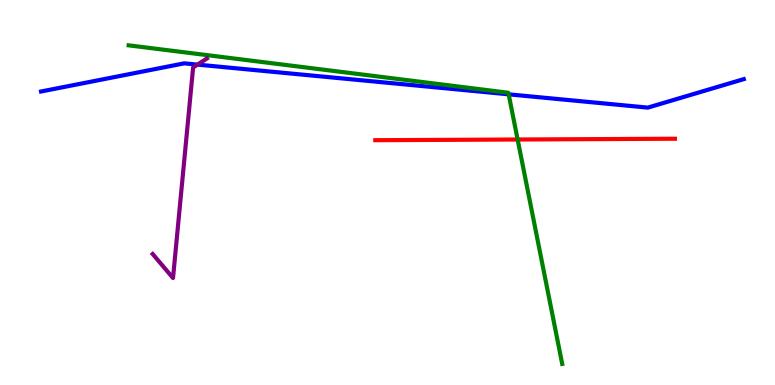[{'lines': ['blue', 'red'], 'intersections': []}, {'lines': ['green', 'red'], 'intersections': [{'x': 6.68, 'y': 6.38}]}, {'lines': ['purple', 'red'], 'intersections': []}, {'lines': ['blue', 'green'], 'intersections': [{'x': 6.56, 'y': 7.55}]}, {'lines': ['blue', 'purple'], 'intersections': [{'x': 2.55, 'y': 8.32}]}, {'lines': ['green', 'purple'], 'intersections': []}]